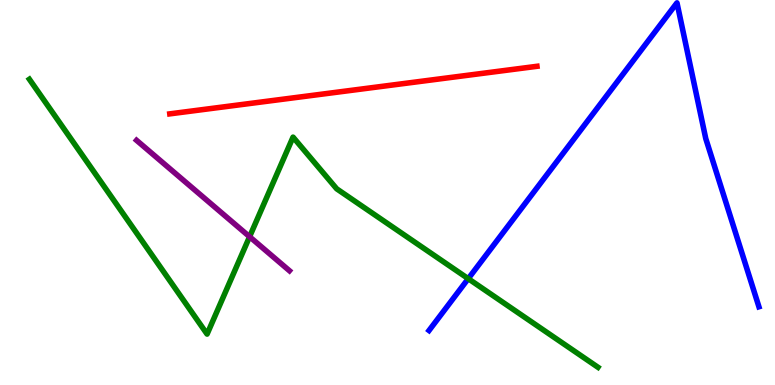[{'lines': ['blue', 'red'], 'intersections': []}, {'lines': ['green', 'red'], 'intersections': []}, {'lines': ['purple', 'red'], 'intersections': []}, {'lines': ['blue', 'green'], 'intersections': [{'x': 6.04, 'y': 2.76}]}, {'lines': ['blue', 'purple'], 'intersections': []}, {'lines': ['green', 'purple'], 'intersections': [{'x': 3.22, 'y': 3.85}]}]